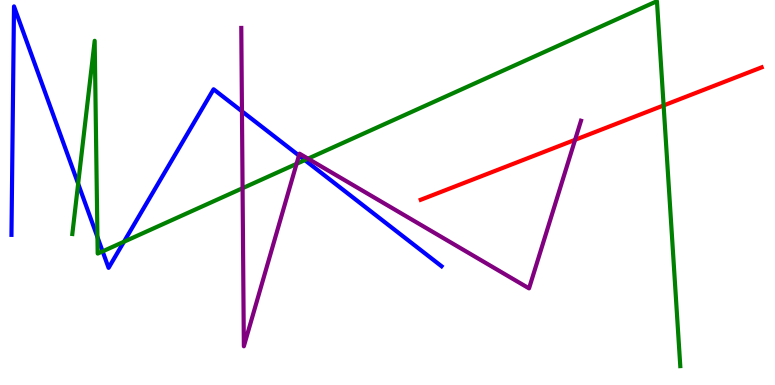[{'lines': ['blue', 'red'], 'intersections': []}, {'lines': ['green', 'red'], 'intersections': [{'x': 8.56, 'y': 7.26}]}, {'lines': ['purple', 'red'], 'intersections': [{'x': 7.42, 'y': 6.37}]}, {'lines': ['blue', 'green'], 'intersections': [{'x': 1.01, 'y': 5.23}, {'x': 1.26, 'y': 3.84}, {'x': 1.32, 'y': 3.47}, {'x': 1.6, 'y': 3.72}, {'x': 3.93, 'y': 5.84}]}, {'lines': ['blue', 'purple'], 'intersections': [{'x': 3.12, 'y': 7.11}, {'x': 3.86, 'y': 5.96}]}, {'lines': ['green', 'purple'], 'intersections': [{'x': 3.13, 'y': 5.11}, {'x': 3.83, 'y': 5.74}, {'x': 3.97, 'y': 5.88}]}]